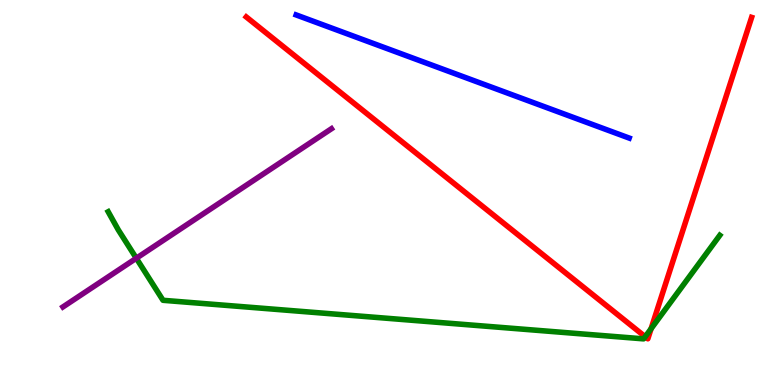[{'lines': ['blue', 'red'], 'intersections': []}, {'lines': ['green', 'red'], 'intersections': [{'x': 8.33, 'y': 1.25}, {'x': 8.4, 'y': 1.46}]}, {'lines': ['purple', 'red'], 'intersections': []}, {'lines': ['blue', 'green'], 'intersections': []}, {'lines': ['blue', 'purple'], 'intersections': []}, {'lines': ['green', 'purple'], 'intersections': [{'x': 1.76, 'y': 3.29}]}]